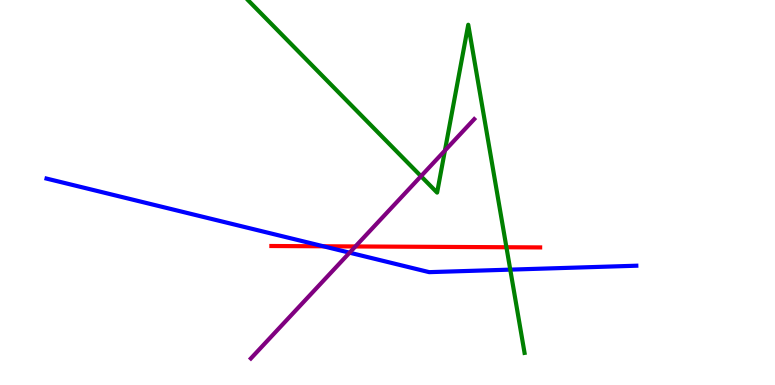[{'lines': ['blue', 'red'], 'intersections': [{'x': 4.17, 'y': 3.6}]}, {'lines': ['green', 'red'], 'intersections': [{'x': 6.53, 'y': 3.58}]}, {'lines': ['purple', 'red'], 'intersections': [{'x': 4.59, 'y': 3.6}]}, {'lines': ['blue', 'green'], 'intersections': [{'x': 6.58, 'y': 3.0}]}, {'lines': ['blue', 'purple'], 'intersections': [{'x': 4.51, 'y': 3.44}]}, {'lines': ['green', 'purple'], 'intersections': [{'x': 5.43, 'y': 5.42}, {'x': 5.74, 'y': 6.09}]}]